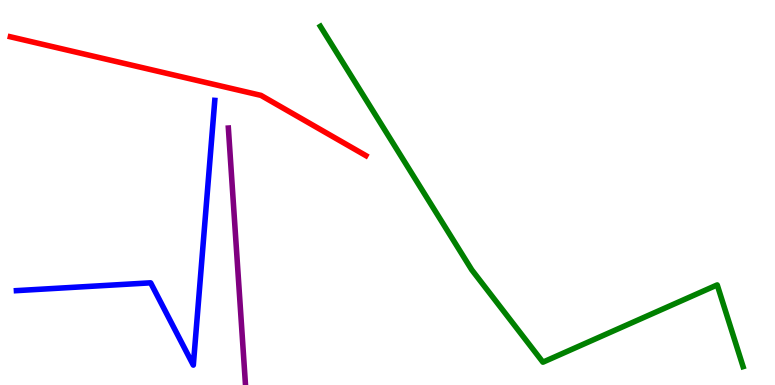[{'lines': ['blue', 'red'], 'intersections': []}, {'lines': ['green', 'red'], 'intersections': []}, {'lines': ['purple', 'red'], 'intersections': []}, {'lines': ['blue', 'green'], 'intersections': []}, {'lines': ['blue', 'purple'], 'intersections': []}, {'lines': ['green', 'purple'], 'intersections': []}]